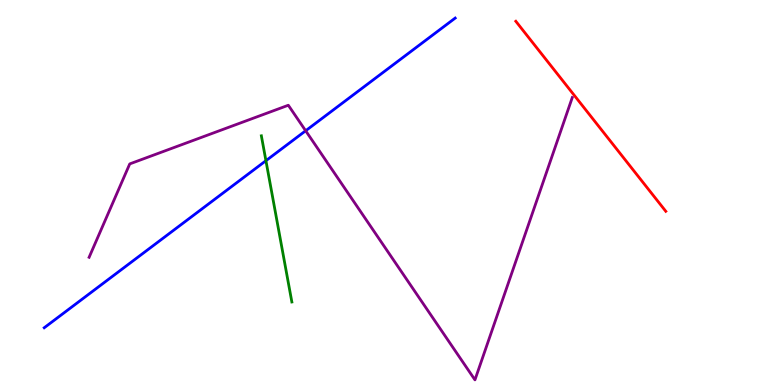[{'lines': ['blue', 'red'], 'intersections': []}, {'lines': ['green', 'red'], 'intersections': []}, {'lines': ['purple', 'red'], 'intersections': []}, {'lines': ['blue', 'green'], 'intersections': [{'x': 3.43, 'y': 5.83}]}, {'lines': ['blue', 'purple'], 'intersections': [{'x': 3.94, 'y': 6.6}]}, {'lines': ['green', 'purple'], 'intersections': []}]